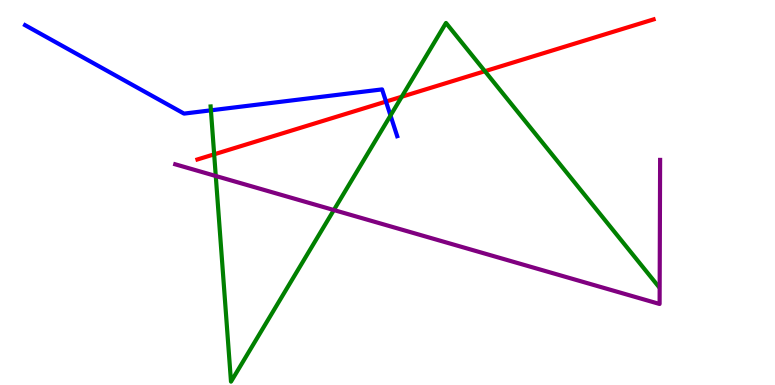[{'lines': ['blue', 'red'], 'intersections': [{'x': 4.98, 'y': 7.36}]}, {'lines': ['green', 'red'], 'intersections': [{'x': 2.76, 'y': 5.99}, {'x': 5.18, 'y': 7.49}, {'x': 6.26, 'y': 8.15}]}, {'lines': ['purple', 'red'], 'intersections': []}, {'lines': ['blue', 'green'], 'intersections': [{'x': 2.72, 'y': 7.13}, {'x': 5.04, 'y': 7.0}]}, {'lines': ['blue', 'purple'], 'intersections': []}, {'lines': ['green', 'purple'], 'intersections': [{'x': 2.78, 'y': 5.43}, {'x': 4.31, 'y': 4.54}]}]